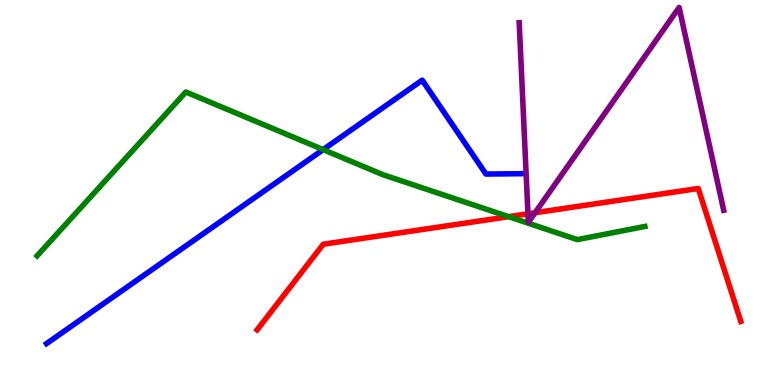[{'lines': ['blue', 'red'], 'intersections': []}, {'lines': ['green', 'red'], 'intersections': [{'x': 6.56, 'y': 4.37}]}, {'lines': ['purple', 'red'], 'intersections': [{'x': 6.81, 'y': 4.45}, {'x': 6.9, 'y': 4.47}]}, {'lines': ['blue', 'green'], 'intersections': [{'x': 4.17, 'y': 6.11}]}, {'lines': ['blue', 'purple'], 'intersections': []}, {'lines': ['green', 'purple'], 'intersections': []}]